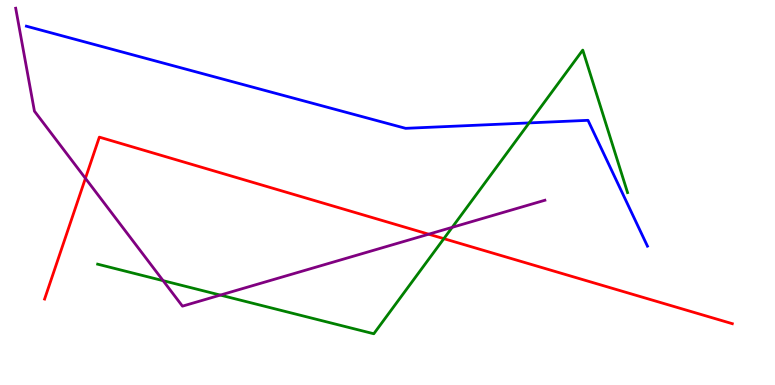[{'lines': ['blue', 'red'], 'intersections': []}, {'lines': ['green', 'red'], 'intersections': [{'x': 5.73, 'y': 3.8}]}, {'lines': ['purple', 'red'], 'intersections': [{'x': 1.1, 'y': 5.37}, {'x': 5.53, 'y': 3.92}]}, {'lines': ['blue', 'green'], 'intersections': [{'x': 6.83, 'y': 6.81}]}, {'lines': ['blue', 'purple'], 'intersections': []}, {'lines': ['green', 'purple'], 'intersections': [{'x': 2.1, 'y': 2.71}, {'x': 2.84, 'y': 2.34}, {'x': 5.83, 'y': 4.1}]}]